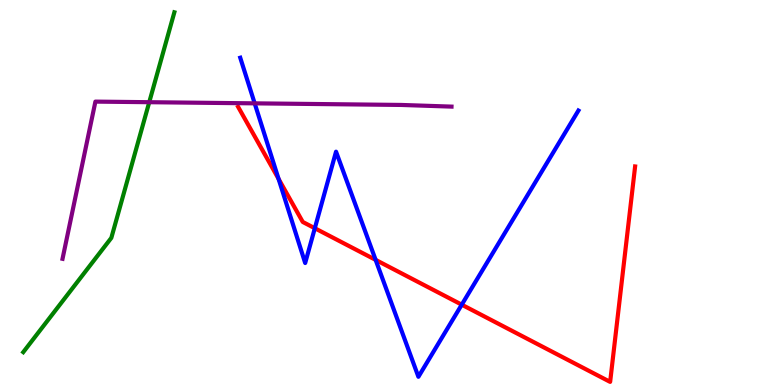[{'lines': ['blue', 'red'], 'intersections': [{'x': 3.59, 'y': 5.35}, {'x': 4.06, 'y': 4.07}, {'x': 4.85, 'y': 3.25}, {'x': 5.96, 'y': 2.09}]}, {'lines': ['green', 'red'], 'intersections': []}, {'lines': ['purple', 'red'], 'intersections': []}, {'lines': ['blue', 'green'], 'intersections': []}, {'lines': ['blue', 'purple'], 'intersections': [{'x': 3.29, 'y': 7.32}]}, {'lines': ['green', 'purple'], 'intersections': [{'x': 1.93, 'y': 7.35}]}]